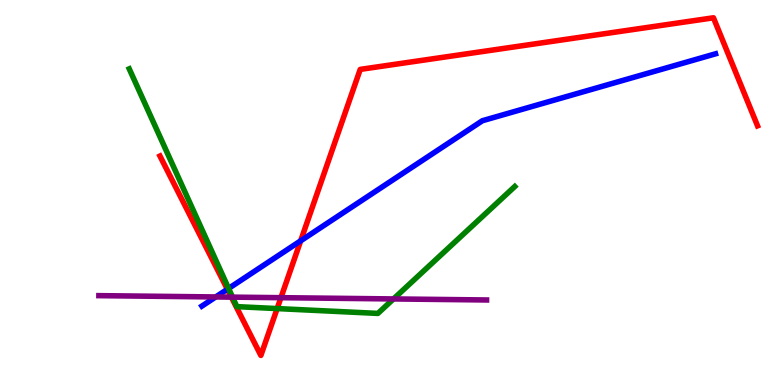[{'lines': ['blue', 'red'], 'intersections': [{'x': 2.93, 'y': 2.49}, {'x': 3.88, 'y': 3.75}]}, {'lines': ['green', 'red'], 'intersections': [{'x': 3.58, 'y': 1.99}]}, {'lines': ['purple', 'red'], 'intersections': [{'x': 2.99, 'y': 2.28}, {'x': 3.62, 'y': 2.27}]}, {'lines': ['blue', 'green'], 'intersections': [{'x': 2.95, 'y': 2.51}]}, {'lines': ['blue', 'purple'], 'intersections': [{'x': 2.78, 'y': 2.29}]}, {'lines': ['green', 'purple'], 'intersections': [{'x': 3.0, 'y': 2.28}, {'x': 5.08, 'y': 2.24}]}]